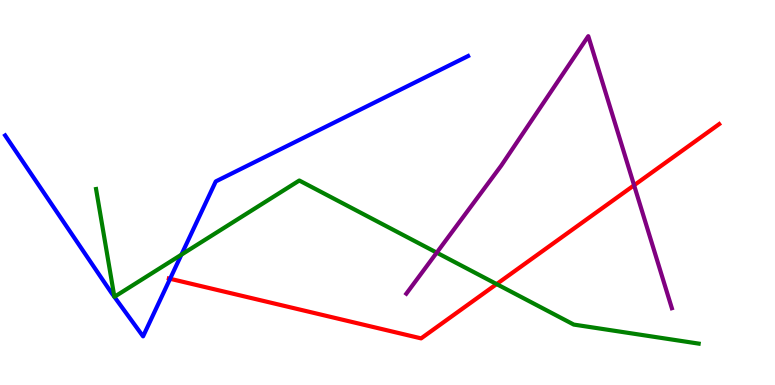[{'lines': ['blue', 'red'], 'intersections': [{'x': 2.19, 'y': 2.76}]}, {'lines': ['green', 'red'], 'intersections': [{'x': 6.41, 'y': 2.62}]}, {'lines': ['purple', 'red'], 'intersections': [{'x': 8.18, 'y': 5.19}]}, {'lines': ['blue', 'green'], 'intersections': [{'x': 2.34, 'y': 3.39}]}, {'lines': ['blue', 'purple'], 'intersections': []}, {'lines': ['green', 'purple'], 'intersections': [{'x': 5.64, 'y': 3.44}]}]